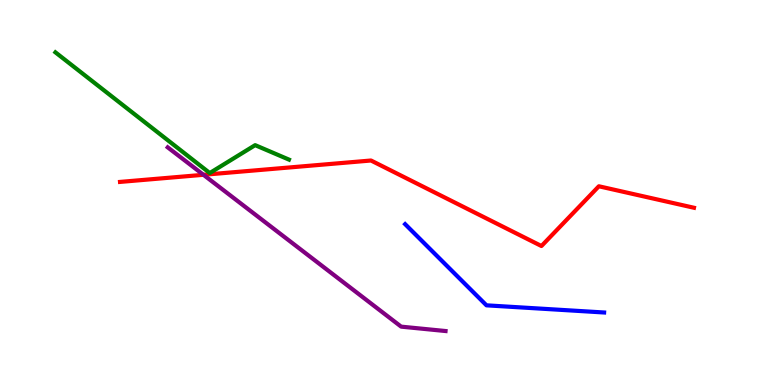[{'lines': ['blue', 'red'], 'intersections': []}, {'lines': ['green', 'red'], 'intersections': []}, {'lines': ['purple', 'red'], 'intersections': [{'x': 2.63, 'y': 5.46}]}, {'lines': ['blue', 'green'], 'intersections': []}, {'lines': ['blue', 'purple'], 'intersections': []}, {'lines': ['green', 'purple'], 'intersections': []}]